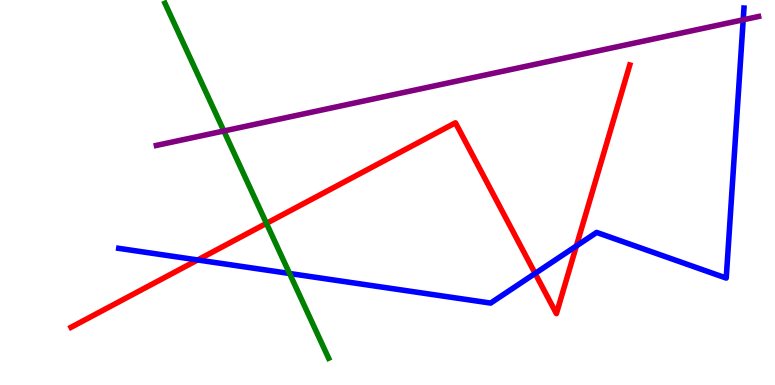[{'lines': ['blue', 'red'], 'intersections': [{'x': 2.55, 'y': 3.25}, {'x': 6.91, 'y': 2.9}, {'x': 7.44, 'y': 3.61}]}, {'lines': ['green', 'red'], 'intersections': [{'x': 3.44, 'y': 4.2}]}, {'lines': ['purple', 'red'], 'intersections': []}, {'lines': ['blue', 'green'], 'intersections': [{'x': 3.74, 'y': 2.9}]}, {'lines': ['blue', 'purple'], 'intersections': [{'x': 9.59, 'y': 9.49}]}, {'lines': ['green', 'purple'], 'intersections': [{'x': 2.89, 'y': 6.6}]}]